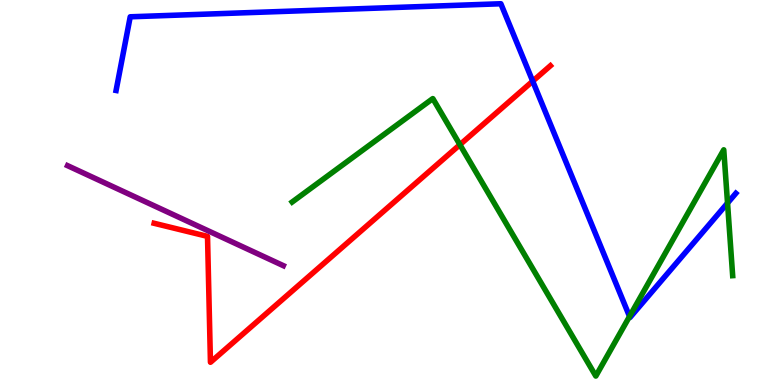[{'lines': ['blue', 'red'], 'intersections': [{'x': 6.87, 'y': 7.89}]}, {'lines': ['green', 'red'], 'intersections': [{'x': 5.93, 'y': 6.24}]}, {'lines': ['purple', 'red'], 'intersections': []}, {'lines': ['blue', 'green'], 'intersections': [{'x': 8.12, 'y': 1.78}, {'x': 9.39, 'y': 4.73}]}, {'lines': ['blue', 'purple'], 'intersections': []}, {'lines': ['green', 'purple'], 'intersections': []}]